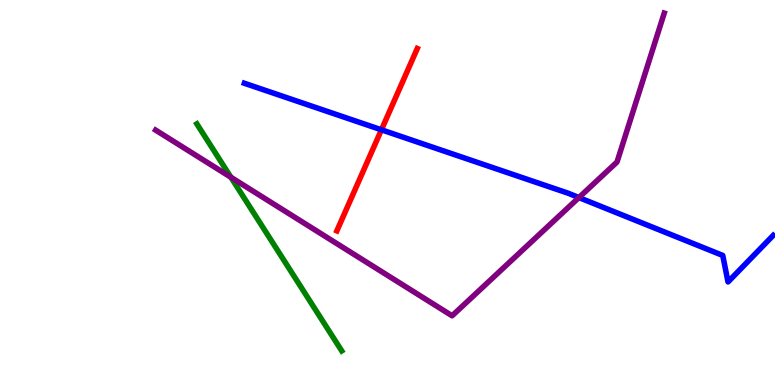[{'lines': ['blue', 'red'], 'intersections': [{'x': 4.92, 'y': 6.63}]}, {'lines': ['green', 'red'], 'intersections': []}, {'lines': ['purple', 'red'], 'intersections': []}, {'lines': ['blue', 'green'], 'intersections': []}, {'lines': ['blue', 'purple'], 'intersections': [{'x': 7.47, 'y': 4.87}]}, {'lines': ['green', 'purple'], 'intersections': [{'x': 2.98, 'y': 5.4}]}]